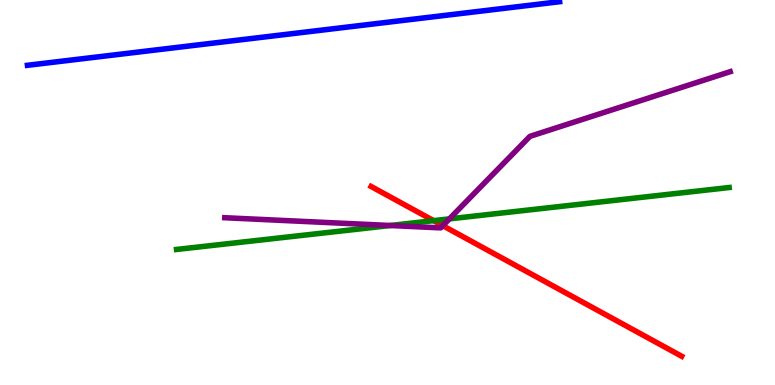[{'lines': ['blue', 'red'], 'intersections': []}, {'lines': ['green', 'red'], 'intersections': [{'x': 5.59, 'y': 4.27}]}, {'lines': ['purple', 'red'], 'intersections': [{'x': 5.71, 'y': 4.14}]}, {'lines': ['blue', 'green'], 'intersections': []}, {'lines': ['blue', 'purple'], 'intersections': []}, {'lines': ['green', 'purple'], 'intersections': [{'x': 5.04, 'y': 4.14}, {'x': 5.8, 'y': 4.31}]}]